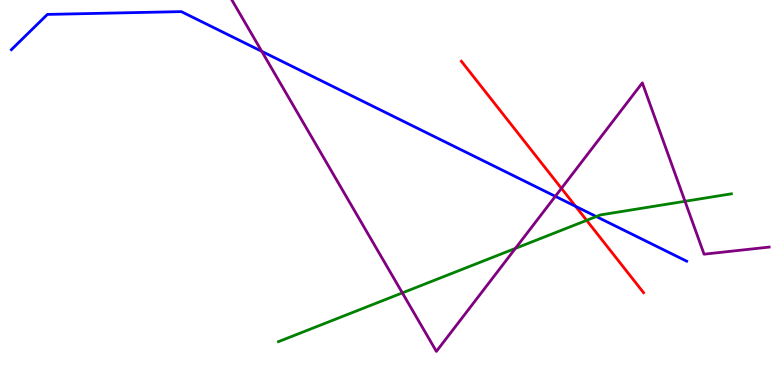[{'lines': ['blue', 'red'], 'intersections': [{'x': 7.43, 'y': 4.64}]}, {'lines': ['green', 'red'], 'intersections': [{'x': 7.57, 'y': 4.28}]}, {'lines': ['purple', 'red'], 'intersections': [{'x': 7.24, 'y': 5.11}]}, {'lines': ['blue', 'green'], 'intersections': [{'x': 7.69, 'y': 4.38}]}, {'lines': ['blue', 'purple'], 'intersections': [{'x': 3.38, 'y': 8.67}, {'x': 7.17, 'y': 4.9}]}, {'lines': ['green', 'purple'], 'intersections': [{'x': 5.19, 'y': 2.39}, {'x': 6.65, 'y': 3.55}, {'x': 8.84, 'y': 4.77}]}]